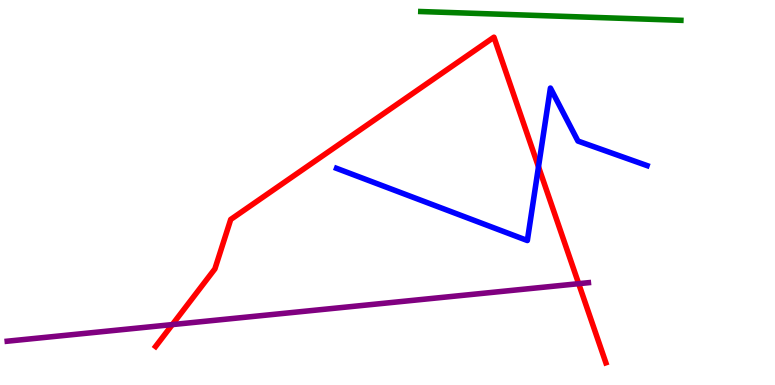[{'lines': ['blue', 'red'], 'intersections': [{'x': 6.95, 'y': 5.67}]}, {'lines': ['green', 'red'], 'intersections': []}, {'lines': ['purple', 'red'], 'intersections': [{'x': 2.22, 'y': 1.57}, {'x': 7.47, 'y': 2.63}]}, {'lines': ['blue', 'green'], 'intersections': []}, {'lines': ['blue', 'purple'], 'intersections': []}, {'lines': ['green', 'purple'], 'intersections': []}]